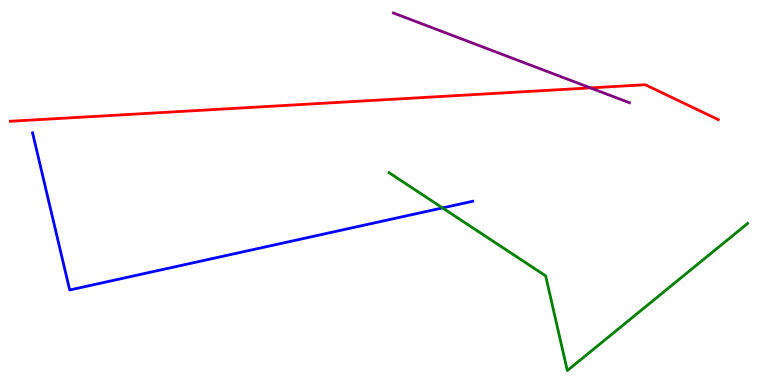[{'lines': ['blue', 'red'], 'intersections': []}, {'lines': ['green', 'red'], 'intersections': []}, {'lines': ['purple', 'red'], 'intersections': [{'x': 7.62, 'y': 7.72}]}, {'lines': ['blue', 'green'], 'intersections': [{'x': 5.71, 'y': 4.6}]}, {'lines': ['blue', 'purple'], 'intersections': []}, {'lines': ['green', 'purple'], 'intersections': []}]